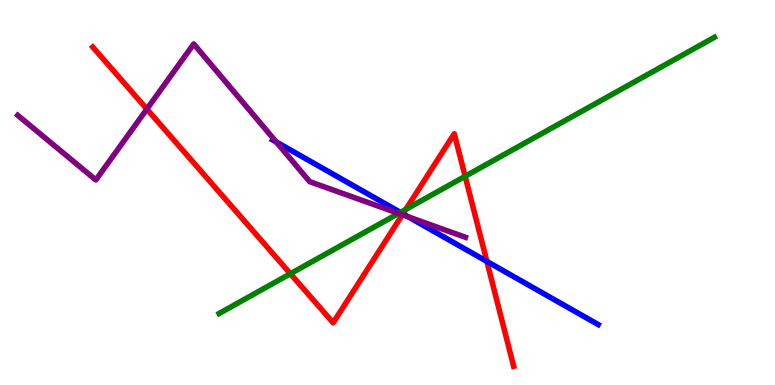[{'lines': ['blue', 'red'], 'intersections': [{'x': 5.2, 'y': 4.45}, {'x': 6.28, 'y': 3.21}]}, {'lines': ['green', 'red'], 'intersections': [{'x': 3.75, 'y': 2.89}, {'x': 5.24, 'y': 4.56}, {'x': 6.0, 'y': 5.42}]}, {'lines': ['purple', 'red'], 'intersections': [{'x': 1.9, 'y': 7.17}, {'x': 5.19, 'y': 4.42}]}, {'lines': ['blue', 'green'], 'intersections': [{'x': 5.17, 'y': 4.48}]}, {'lines': ['blue', 'purple'], 'intersections': [{'x': 3.56, 'y': 6.31}, {'x': 5.27, 'y': 4.37}]}, {'lines': ['green', 'purple'], 'intersections': [{'x': 5.14, 'y': 4.46}]}]